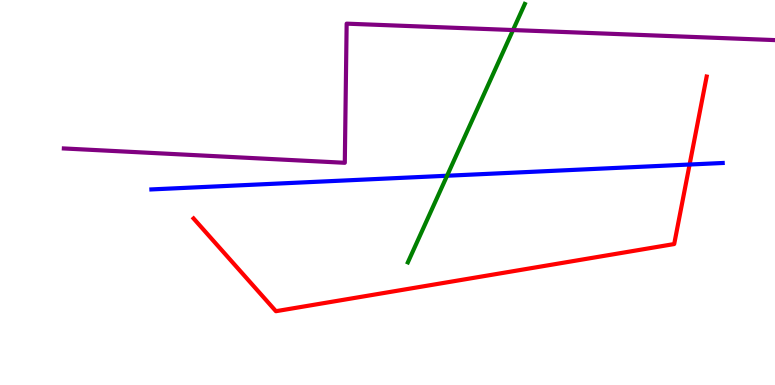[{'lines': ['blue', 'red'], 'intersections': [{'x': 8.9, 'y': 5.73}]}, {'lines': ['green', 'red'], 'intersections': []}, {'lines': ['purple', 'red'], 'intersections': []}, {'lines': ['blue', 'green'], 'intersections': [{'x': 5.77, 'y': 5.44}]}, {'lines': ['blue', 'purple'], 'intersections': []}, {'lines': ['green', 'purple'], 'intersections': [{'x': 6.62, 'y': 9.22}]}]